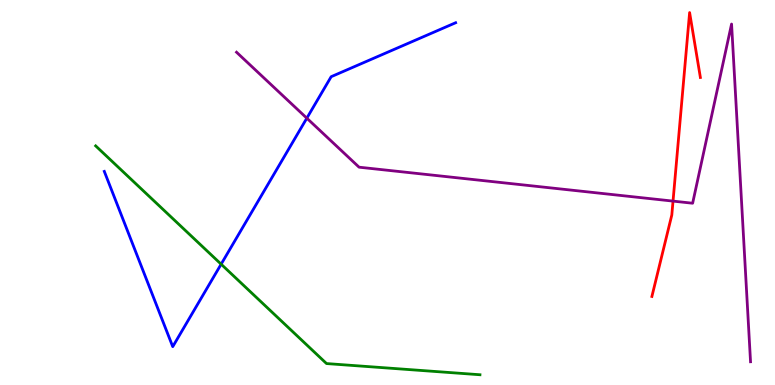[{'lines': ['blue', 'red'], 'intersections': []}, {'lines': ['green', 'red'], 'intersections': []}, {'lines': ['purple', 'red'], 'intersections': [{'x': 8.68, 'y': 4.78}]}, {'lines': ['blue', 'green'], 'intersections': [{'x': 2.85, 'y': 3.14}]}, {'lines': ['blue', 'purple'], 'intersections': [{'x': 3.96, 'y': 6.93}]}, {'lines': ['green', 'purple'], 'intersections': []}]